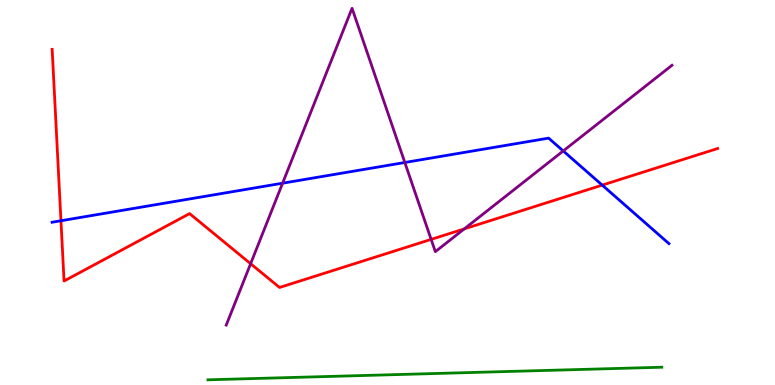[{'lines': ['blue', 'red'], 'intersections': [{'x': 0.787, 'y': 4.27}, {'x': 7.77, 'y': 5.19}]}, {'lines': ['green', 'red'], 'intersections': []}, {'lines': ['purple', 'red'], 'intersections': [{'x': 3.23, 'y': 3.15}, {'x': 5.56, 'y': 3.78}, {'x': 5.99, 'y': 4.06}]}, {'lines': ['blue', 'green'], 'intersections': []}, {'lines': ['blue', 'purple'], 'intersections': [{'x': 3.65, 'y': 5.24}, {'x': 5.22, 'y': 5.78}, {'x': 7.27, 'y': 6.08}]}, {'lines': ['green', 'purple'], 'intersections': []}]